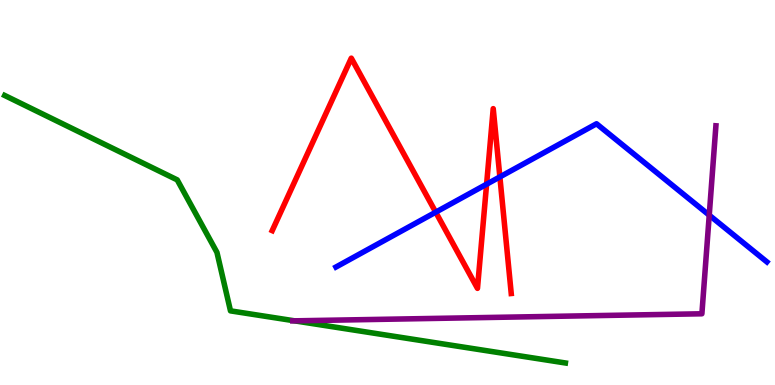[{'lines': ['blue', 'red'], 'intersections': [{'x': 5.62, 'y': 4.49}, {'x': 6.28, 'y': 5.22}, {'x': 6.45, 'y': 5.4}]}, {'lines': ['green', 'red'], 'intersections': []}, {'lines': ['purple', 'red'], 'intersections': []}, {'lines': ['blue', 'green'], 'intersections': []}, {'lines': ['blue', 'purple'], 'intersections': [{'x': 9.15, 'y': 4.41}]}, {'lines': ['green', 'purple'], 'intersections': [{'x': 3.8, 'y': 1.67}]}]